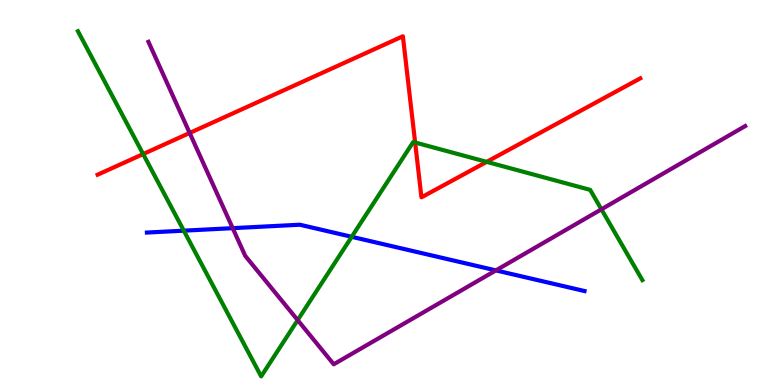[{'lines': ['blue', 'red'], 'intersections': []}, {'lines': ['green', 'red'], 'intersections': [{'x': 1.85, 'y': 6.0}, {'x': 5.36, 'y': 6.3}, {'x': 6.28, 'y': 5.8}]}, {'lines': ['purple', 'red'], 'intersections': [{'x': 2.45, 'y': 6.55}]}, {'lines': ['blue', 'green'], 'intersections': [{'x': 2.37, 'y': 4.01}, {'x': 4.54, 'y': 3.85}]}, {'lines': ['blue', 'purple'], 'intersections': [{'x': 3.0, 'y': 4.07}, {'x': 6.4, 'y': 2.98}]}, {'lines': ['green', 'purple'], 'intersections': [{'x': 3.84, 'y': 1.69}, {'x': 7.76, 'y': 4.56}]}]